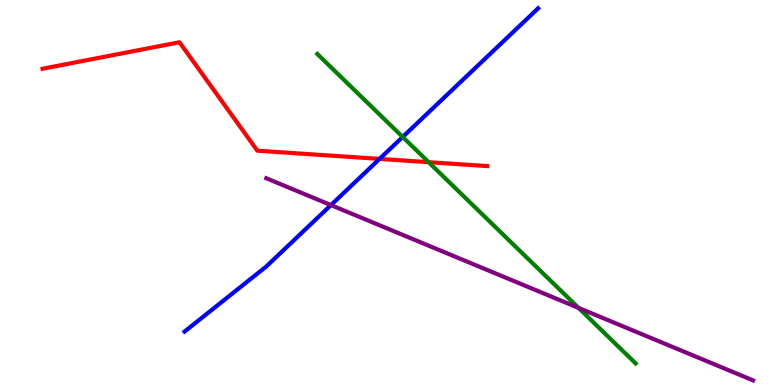[{'lines': ['blue', 'red'], 'intersections': [{'x': 4.9, 'y': 5.87}]}, {'lines': ['green', 'red'], 'intersections': [{'x': 5.53, 'y': 5.79}]}, {'lines': ['purple', 'red'], 'intersections': []}, {'lines': ['blue', 'green'], 'intersections': [{'x': 5.2, 'y': 6.44}]}, {'lines': ['blue', 'purple'], 'intersections': [{'x': 4.27, 'y': 4.67}]}, {'lines': ['green', 'purple'], 'intersections': [{'x': 7.47, 'y': 2.0}]}]